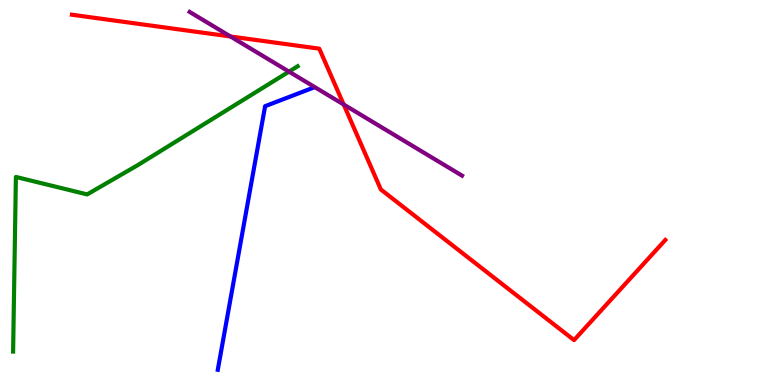[{'lines': ['blue', 'red'], 'intersections': []}, {'lines': ['green', 'red'], 'intersections': []}, {'lines': ['purple', 'red'], 'intersections': [{'x': 2.97, 'y': 9.05}, {'x': 4.43, 'y': 7.29}]}, {'lines': ['blue', 'green'], 'intersections': []}, {'lines': ['blue', 'purple'], 'intersections': []}, {'lines': ['green', 'purple'], 'intersections': [{'x': 3.73, 'y': 8.14}]}]